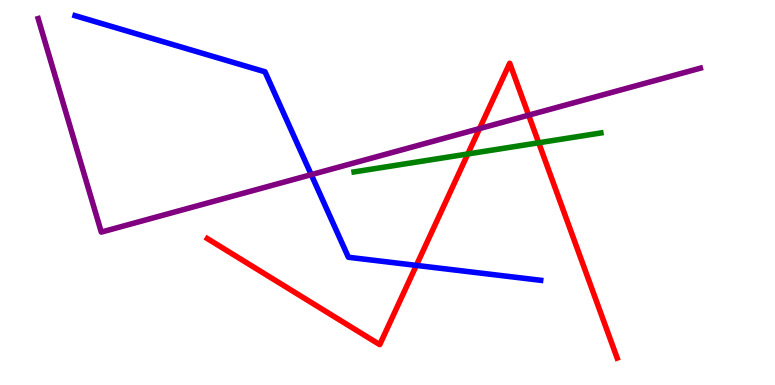[{'lines': ['blue', 'red'], 'intersections': [{'x': 5.37, 'y': 3.11}]}, {'lines': ['green', 'red'], 'intersections': [{'x': 6.04, 'y': 6.0}, {'x': 6.95, 'y': 6.29}]}, {'lines': ['purple', 'red'], 'intersections': [{'x': 6.19, 'y': 6.66}, {'x': 6.82, 'y': 7.01}]}, {'lines': ['blue', 'green'], 'intersections': []}, {'lines': ['blue', 'purple'], 'intersections': [{'x': 4.02, 'y': 5.46}]}, {'lines': ['green', 'purple'], 'intersections': []}]